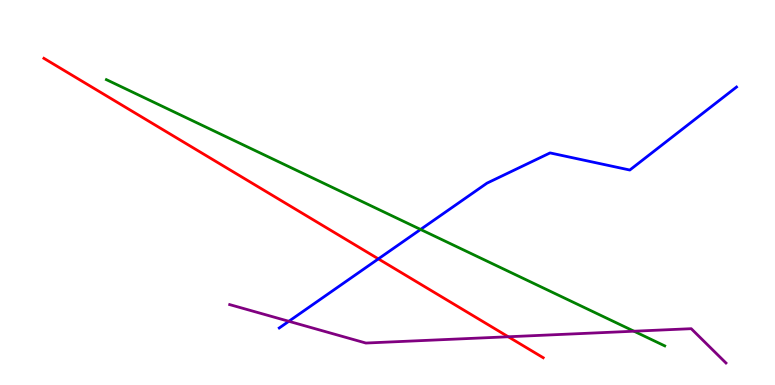[{'lines': ['blue', 'red'], 'intersections': [{'x': 4.88, 'y': 3.28}]}, {'lines': ['green', 'red'], 'intersections': []}, {'lines': ['purple', 'red'], 'intersections': [{'x': 6.56, 'y': 1.25}]}, {'lines': ['blue', 'green'], 'intersections': [{'x': 5.43, 'y': 4.04}]}, {'lines': ['blue', 'purple'], 'intersections': [{'x': 3.73, 'y': 1.65}]}, {'lines': ['green', 'purple'], 'intersections': [{'x': 8.18, 'y': 1.4}]}]